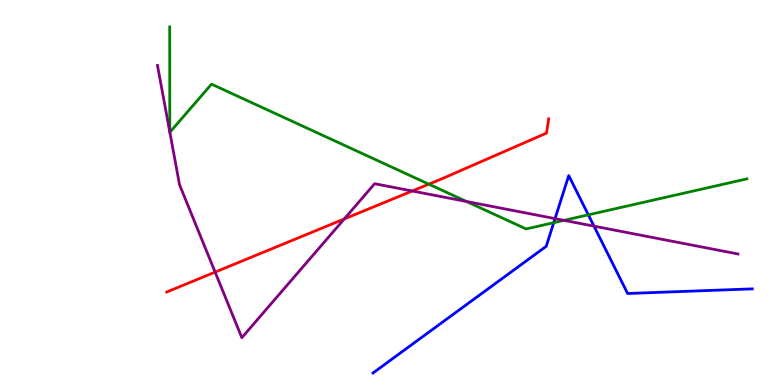[{'lines': ['blue', 'red'], 'intersections': []}, {'lines': ['green', 'red'], 'intersections': [{'x': 5.53, 'y': 5.22}]}, {'lines': ['purple', 'red'], 'intersections': [{'x': 2.78, 'y': 2.93}, {'x': 4.44, 'y': 4.31}, {'x': 5.32, 'y': 5.04}]}, {'lines': ['blue', 'green'], 'intersections': [{'x': 7.15, 'y': 4.22}, {'x': 7.59, 'y': 4.42}]}, {'lines': ['blue', 'purple'], 'intersections': [{'x': 7.16, 'y': 4.32}, {'x': 7.66, 'y': 4.13}]}, {'lines': ['green', 'purple'], 'intersections': [{'x': 2.19, 'y': 6.57}, {'x': 2.19, 'y': 6.56}, {'x': 6.02, 'y': 4.77}, {'x': 7.28, 'y': 4.28}]}]